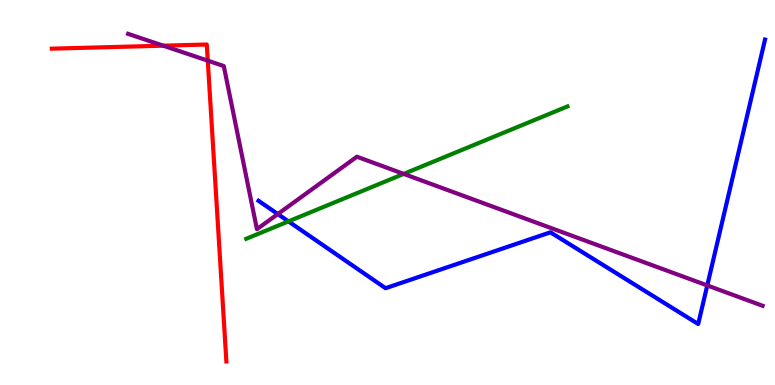[{'lines': ['blue', 'red'], 'intersections': []}, {'lines': ['green', 'red'], 'intersections': []}, {'lines': ['purple', 'red'], 'intersections': [{'x': 2.11, 'y': 8.81}, {'x': 2.68, 'y': 8.42}]}, {'lines': ['blue', 'green'], 'intersections': [{'x': 3.72, 'y': 4.25}]}, {'lines': ['blue', 'purple'], 'intersections': [{'x': 3.58, 'y': 4.44}, {'x': 9.13, 'y': 2.59}]}, {'lines': ['green', 'purple'], 'intersections': [{'x': 5.21, 'y': 5.48}]}]